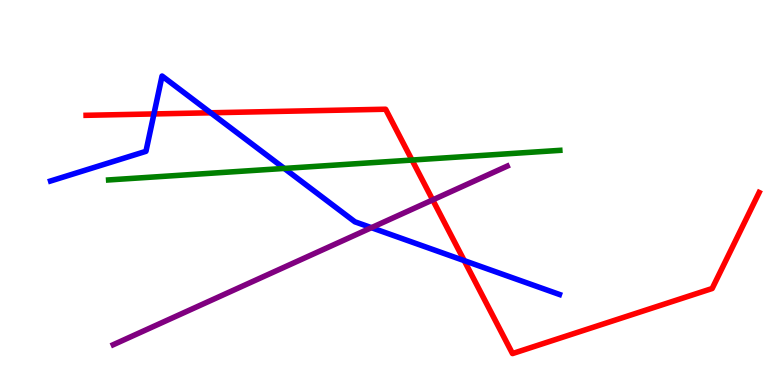[{'lines': ['blue', 'red'], 'intersections': [{'x': 1.99, 'y': 7.04}, {'x': 2.72, 'y': 7.07}, {'x': 5.99, 'y': 3.23}]}, {'lines': ['green', 'red'], 'intersections': [{'x': 5.32, 'y': 5.84}]}, {'lines': ['purple', 'red'], 'intersections': [{'x': 5.58, 'y': 4.81}]}, {'lines': ['blue', 'green'], 'intersections': [{'x': 3.67, 'y': 5.63}]}, {'lines': ['blue', 'purple'], 'intersections': [{'x': 4.79, 'y': 4.09}]}, {'lines': ['green', 'purple'], 'intersections': []}]